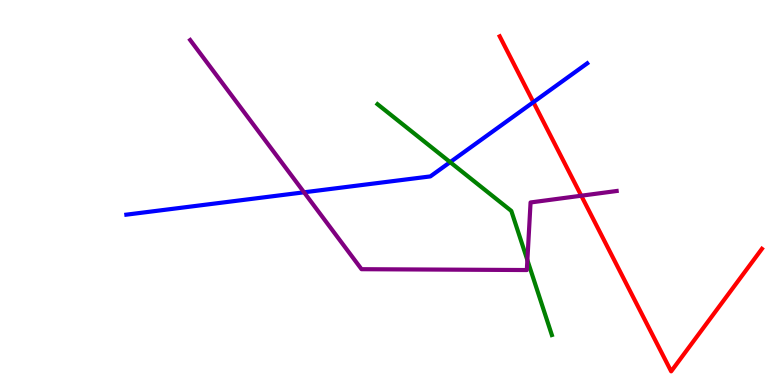[{'lines': ['blue', 'red'], 'intersections': [{'x': 6.88, 'y': 7.35}]}, {'lines': ['green', 'red'], 'intersections': []}, {'lines': ['purple', 'red'], 'intersections': [{'x': 7.5, 'y': 4.92}]}, {'lines': ['blue', 'green'], 'intersections': [{'x': 5.81, 'y': 5.79}]}, {'lines': ['blue', 'purple'], 'intersections': [{'x': 3.92, 'y': 5.01}]}, {'lines': ['green', 'purple'], 'intersections': [{'x': 6.8, 'y': 3.24}]}]